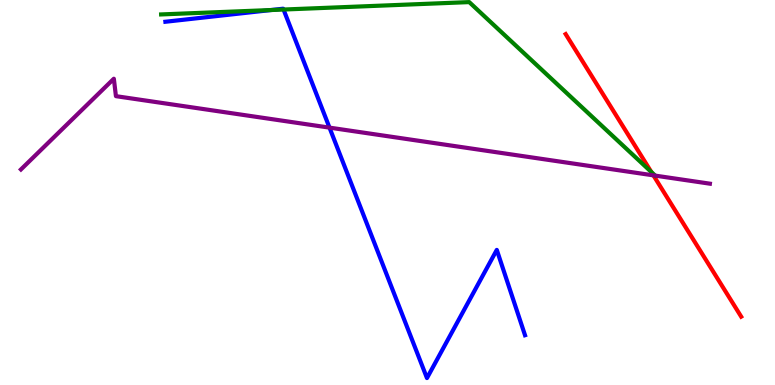[{'lines': ['blue', 'red'], 'intersections': []}, {'lines': ['green', 'red'], 'intersections': [{'x': 8.4, 'y': 5.53}]}, {'lines': ['purple', 'red'], 'intersections': [{'x': 8.43, 'y': 5.45}]}, {'lines': ['blue', 'green'], 'intersections': [{'x': 3.5, 'y': 9.74}, {'x': 3.66, 'y': 9.75}]}, {'lines': ['blue', 'purple'], 'intersections': [{'x': 4.25, 'y': 6.68}]}, {'lines': ['green', 'purple'], 'intersections': [{'x': 8.45, 'y': 5.44}]}]